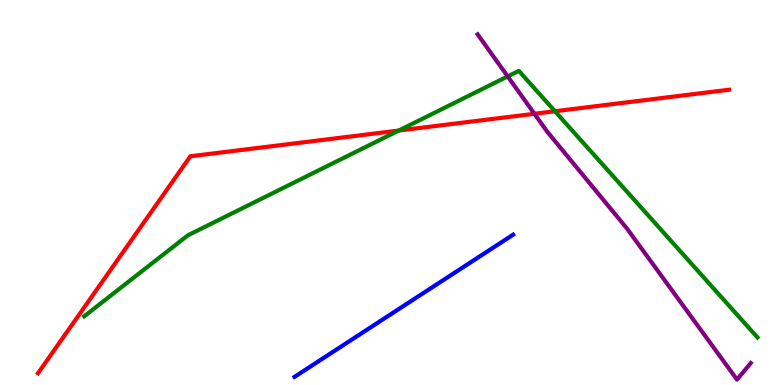[{'lines': ['blue', 'red'], 'intersections': []}, {'lines': ['green', 'red'], 'intersections': [{'x': 5.15, 'y': 6.61}, {'x': 7.16, 'y': 7.11}]}, {'lines': ['purple', 'red'], 'intersections': [{'x': 6.9, 'y': 7.04}]}, {'lines': ['blue', 'green'], 'intersections': []}, {'lines': ['blue', 'purple'], 'intersections': []}, {'lines': ['green', 'purple'], 'intersections': [{'x': 6.55, 'y': 8.02}]}]